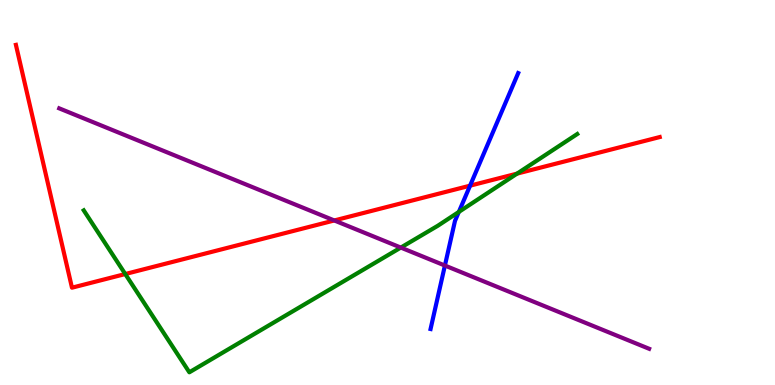[{'lines': ['blue', 'red'], 'intersections': [{'x': 6.07, 'y': 5.18}]}, {'lines': ['green', 'red'], 'intersections': [{'x': 1.62, 'y': 2.88}, {'x': 6.67, 'y': 5.49}]}, {'lines': ['purple', 'red'], 'intersections': [{'x': 4.31, 'y': 4.27}]}, {'lines': ['blue', 'green'], 'intersections': [{'x': 5.92, 'y': 4.5}]}, {'lines': ['blue', 'purple'], 'intersections': [{'x': 5.74, 'y': 3.1}]}, {'lines': ['green', 'purple'], 'intersections': [{'x': 5.17, 'y': 3.57}]}]